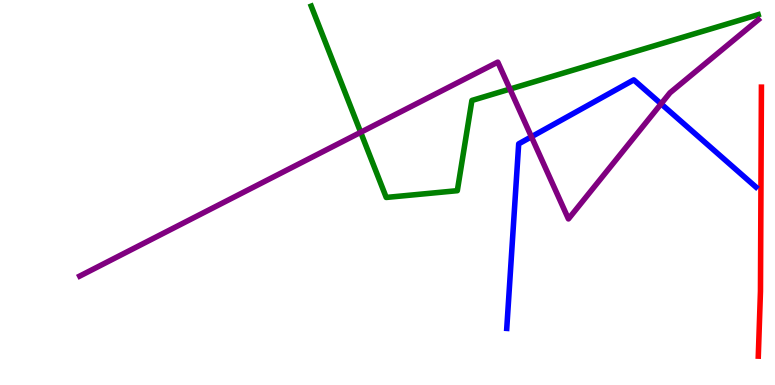[{'lines': ['blue', 'red'], 'intersections': []}, {'lines': ['green', 'red'], 'intersections': []}, {'lines': ['purple', 'red'], 'intersections': []}, {'lines': ['blue', 'green'], 'intersections': []}, {'lines': ['blue', 'purple'], 'intersections': [{'x': 6.86, 'y': 6.45}, {'x': 8.53, 'y': 7.3}]}, {'lines': ['green', 'purple'], 'intersections': [{'x': 4.65, 'y': 6.56}, {'x': 6.58, 'y': 7.69}]}]